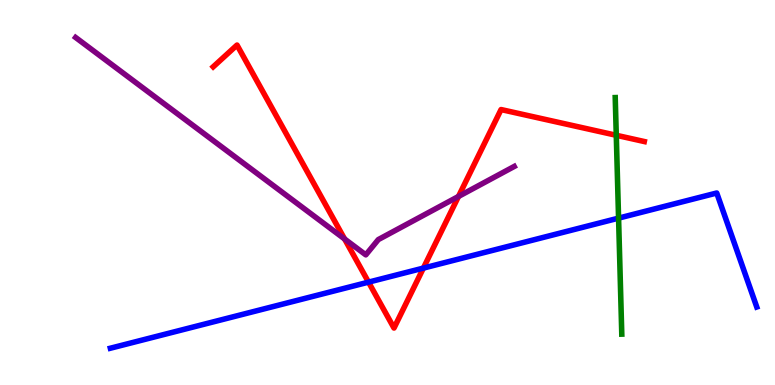[{'lines': ['blue', 'red'], 'intersections': [{'x': 4.76, 'y': 2.67}, {'x': 5.46, 'y': 3.04}]}, {'lines': ['green', 'red'], 'intersections': [{'x': 7.95, 'y': 6.49}]}, {'lines': ['purple', 'red'], 'intersections': [{'x': 4.45, 'y': 3.79}, {'x': 5.92, 'y': 4.9}]}, {'lines': ['blue', 'green'], 'intersections': [{'x': 7.98, 'y': 4.33}]}, {'lines': ['blue', 'purple'], 'intersections': []}, {'lines': ['green', 'purple'], 'intersections': []}]